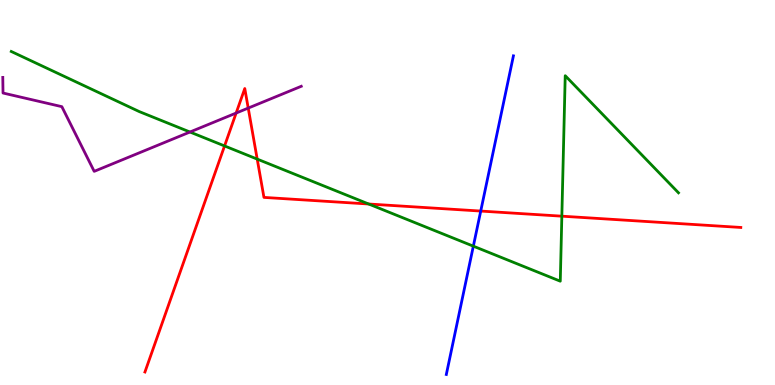[{'lines': ['blue', 'red'], 'intersections': [{'x': 6.2, 'y': 4.52}]}, {'lines': ['green', 'red'], 'intersections': [{'x': 2.9, 'y': 6.21}, {'x': 3.32, 'y': 5.87}, {'x': 4.76, 'y': 4.7}, {'x': 7.25, 'y': 4.38}]}, {'lines': ['purple', 'red'], 'intersections': [{'x': 3.05, 'y': 7.06}, {'x': 3.2, 'y': 7.19}]}, {'lines': ['blue', 'green'], 'intersections': [{'x': 6.11, 'y': 3.61}]}, {'lines': ['blue', 'purple'], 'intersections': []}, {'lines': ['green', 'purple'], 'intersections': [{'x': 2.45, 'y': 6.57}]}]